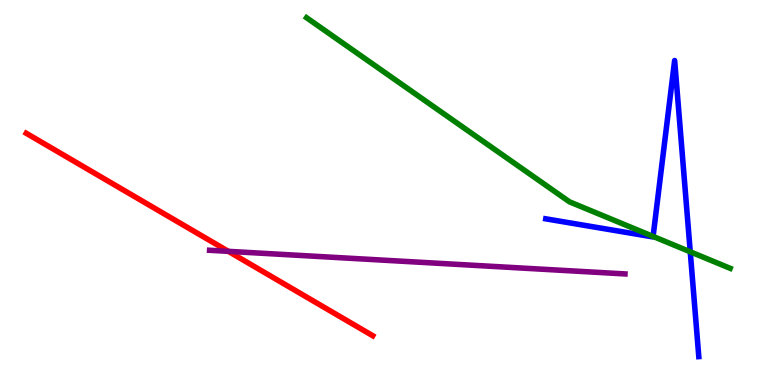[{'lines': ['blue', 'red'], 'intersections': []}, {'lines': ['green', 'red'], 'intersections': []}, {'lines': ['purple', 'red'], 'intersections': [{'x': 2.95, 'y': 3.47}]}, {'lines': ['blue', 'green'], 'intersections': [{'x': 8.43, 'y': 3.86}, {'x': 8.91, 'y': 3.46}]}, {'lines': ['blue', 'purple'], 'intersections': []}, {'lines': ['green', 'purple'], 'intersections': []}]